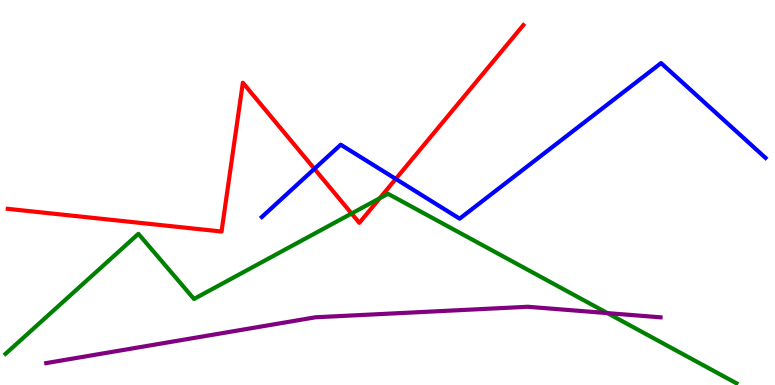[{'lines': ['blue', 'red'], 'intersections': [{'x': 4.06, 'y': 5.61}, {'x': 5.11, 'y': 5.35}]}, {'lines': ['green', 'red'], 'intersections': [{'x': 4.54, 'y': 4.45}, {'x': 4.9, 'y': 4.85}]}, {'lines': ['purple', 'red'], 'intersections': []}, {'lines': ['blue', 'green'], 'intersections': []}, {'lines': ['blue', 'purple'], 'intersections': []}, {'lines': ['green', 'purple'], 'intersections': [{'x': 7.84, 'y': 1.87}]}]